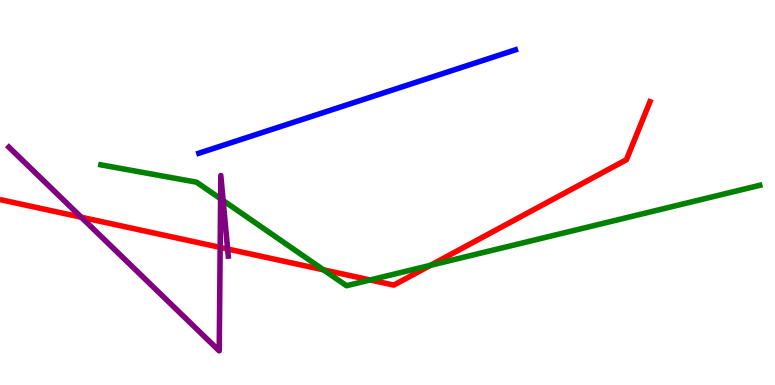[{'lines': ['blue', 'red'], 'intersections': []}, {'lines': ['green', 'red'], 'intersections': [{'x': 4.17, 'y': 2.99}, {'x': 4.78, 'y': 2.73}, {'x': 5.56, 'y': 3.11}]}, {'lines': ['purple', 'red'], 'intersections': [{'x': 1.05, 'y': 4.36}, {'x': 2.84, 'y': 3.57}, {'x': 2.94, 'y': 3.53}]}, {'lines': ['blue', 'green'], 'intersections': []}, {'lines': ['blue', 'purple'], 'intersections': []}, {'lines': ['green', 'purple'], 'intersections': [{'x': 2.85, 'y': 4.84}, {'x': 2.88, 'y': 4.79}]}]